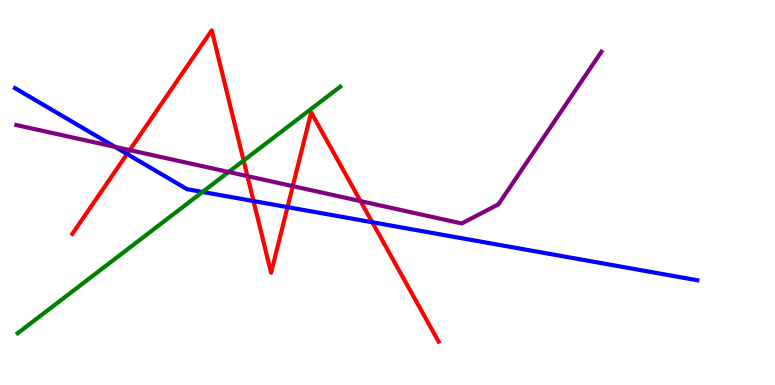[{'lines': ['blue', 'red'], 'intersections': [{'x': 1.64, 'y': 6.0}, {'x': 3.27, 'y': 4.78}, {'x': 3.71, 'y': 4.62}, {'x': 4.8, 'y': 4.23}]}, {'lines': ['green', 'red'], 'intersections': [{'x': 3.14, 'y': 5.83}]}, {'lines': ['purple', 'red'], 'intersections': [{'x': 1.67, 'y': 6.1}, {'x': 3.19, 'y': 5.43}, {'x': 3.78, 'y': 5.17}, {'x': 4.65, 'y': 4.78}]}, {'lines': ['blue', 'green'], 'intersections': [{'x': 2.61, 'y': 5.01}]}, {'lines': ['blue', 'purple'], 'intersections': [{'x': 1.48, 'y': 6.19}]}, {'lines': ['green', 'purple'], 'intersections': [{'x': 2.95, 'y': 5.53}]}]